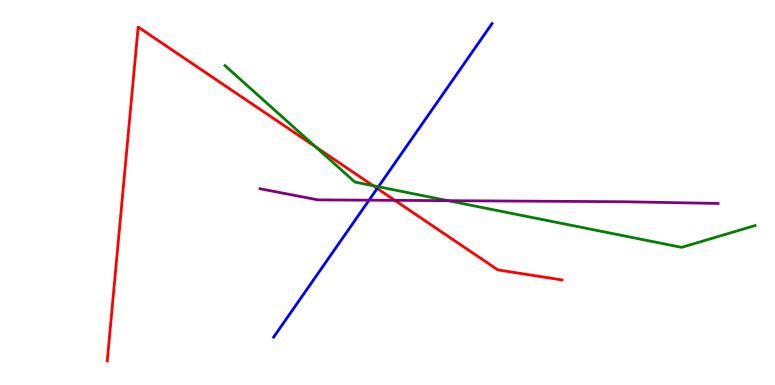[{'lines': ['blue', 'red'], 'intersections': [{'x': 4.87, 'y': 5.11}]}, {'lines': ['green', 'red'], 'intersections': [{'x': 4.07, 'y': 6.18}, {'x': 4.81, 'y': 5.18}]}, {'lines': ['purple', 'red'], 'intersections': [{'x': 5.09, 'y': 4.8}]}, {'lines': ['blue', 'green'], 'intersections': [{'x': 4.88, 'y': 5.15}]}, {'lines': ['blue', 'purple'], 'intersections': [{'x': 4.76, 'y': 4.8}]}, {'lines': ['green', 'purple'], 'intersections': [{'x': 5.78, 'y': 4.79}]}]